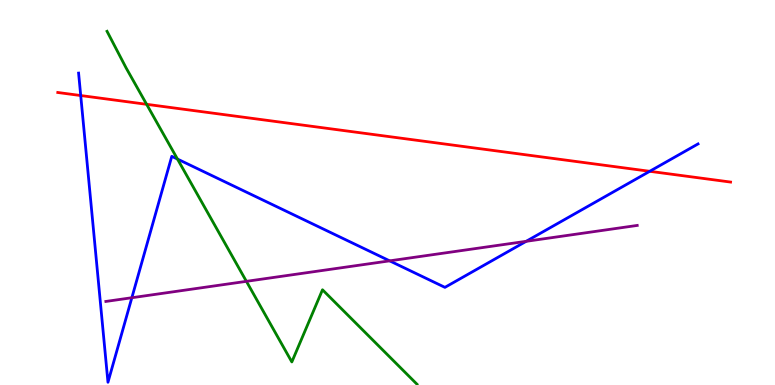[{'lines': ['blue', 'red'], 'intersections': [{'x': 1.04, 'y': 7.52}, {'x': 8.38, 'y': 5.55}]}, {'lines': ['green', 'red'], 'intersections': [{'x': 1.89, 'y': 7.29}]}, {'lines': ['purple', 'red'], 'intersections': []}, {'lines': ['blue', 'green'], 'intersections': [{'x': 2.29, 'y': 5.87}]}, {'lines': ['blue', 'purple'], 'intersections': [{'x': 1.7, 'y': 2.27}, {'x': 5.03, 'y': 3.22}, {'x': 6.79, 'y': 3.73}]}, {'lines': ['green', 'purple'], 'intersections': [{'x': 3.18, 'y': 2.69}]}]